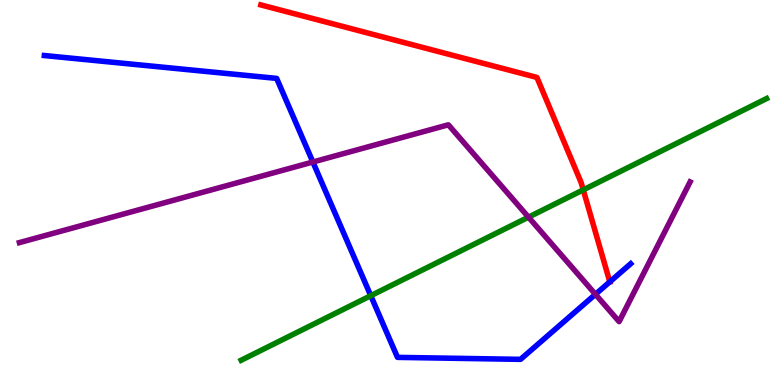[{'lines': ['blue', 'red'], 'intersections': [{'x': 7.87, 'y': 2.68}]}, {'lines': ['green', 'red'], 'intersections': [{'x': 7.53, 'y': 5.07}]}, {'lines': ['purple', 'red'], 'intersections': []}, {'lines': ['blue', 'green'], 'intersections': [{'x': 4.78, 'y': 2.32}]}, {'lines': ['blue', 'purple'], 'intersections': [{'x': 4.04, 'y': 5.79}, {'x': 7.68, 'y': 2.36}]}, {'lines': ['green', 'purple'], 'intersections': [{'x': 6.82, 'y': 4.36}]}]